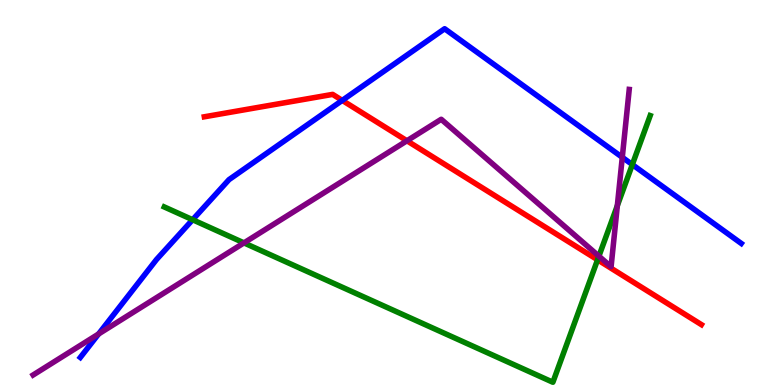[{'lines': ['blue', 'red'], 'intersections': [{'x': 4.42, 'y': 7.39}]}, {'lines': ['green', 'red'], 'intersections': [{'x': 7.71, 'y': 3.25}]}, {'lines': ['purple', 'red'], 'intersections': [{'x': 5.25, 'y': 6.34}]}, {'lines': ['blue', 'green'], 'intersections': [{'x': 2.49, 'y': 4.29}, {'x': 8.16, 'y': 5.73}]}, {'lines': ['blue', 'purple'], 'intersections': [{'x': 1.27, 'y': 1.33}, {'x': 8.03, 'y': 5.91}]}, {'lines': ['green', 'purple'], 'intersections': [{'x': 3.15, 'y': 3.69}, {'x': 7.73, 'y': 3.35}, {'x': 7.97, 'y': 4.66}]}]